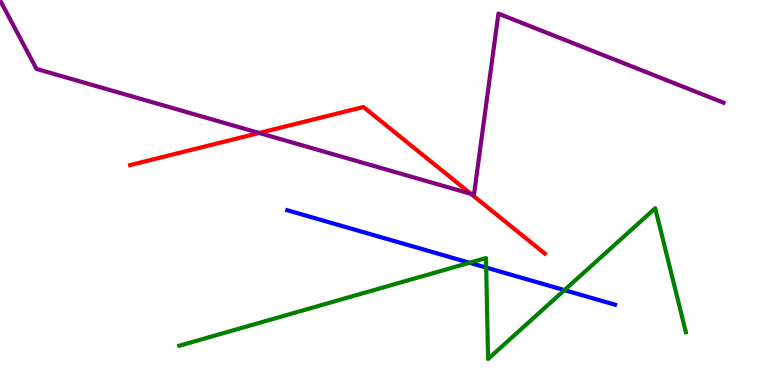[{'lines': ['blue', 'red'], 'intersections': []}, {'lines': ['green', 'red'], 'intersections': []}, {'lines': ['purple', 'red'], 'intersections': [{'x': 3.34, 'y': 6.55}, {'x': 6.08, 'y': 4.96}]}, {'lines': ['blue', 'green'], 'intersections': [{'x': 6.06, 'y': 3.18}, {'x': 6.27, 'y': 3.05}, {'x': 7.28, 'y': 2.46}]}, {'lines': ['blue', 'purple'], 'intersections': []}, {'lines': ['green', 'purple'], 'intersections': []}]